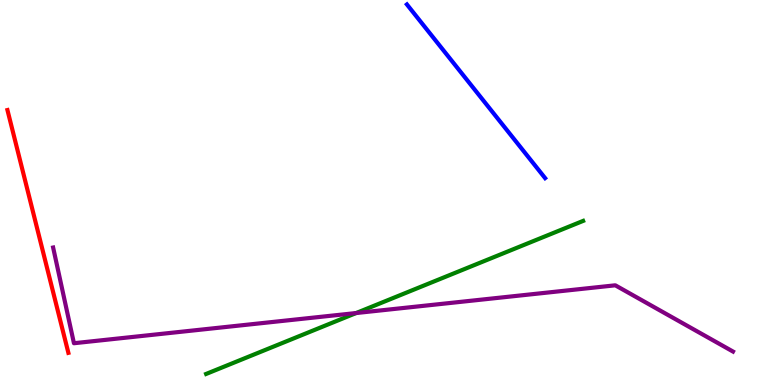[{'lines': ['blue', 'red'], 'intersections': []}, {'lines': ['green', 'red'], 'intersections': []}, {'lines': ['purple', 'red'], 'intersections': []}, {'lines': ['blue', 'green'], 'intersections': []}, {'lines': ['blue', 'purple'], 'intersections': []}, {'lines': ['green', 'purple'], 'intersections': [{'x': 4.6, 'y': 1.87}]}]